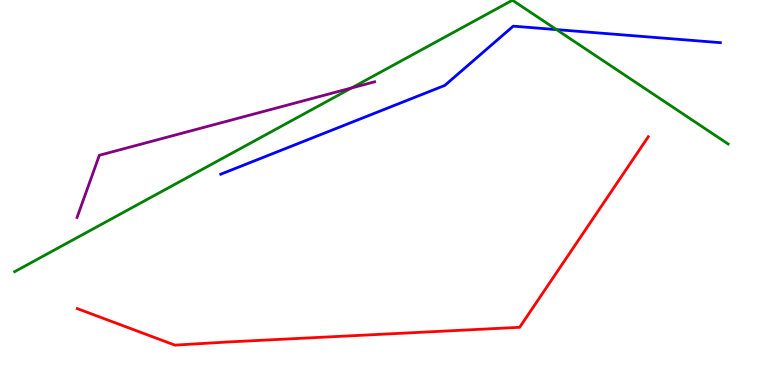[{'lines': ['blue', 'red'], 'intersections': []}, {'lines': ['green', 'red'], 'intersections': []}, {'lines': ['purple', 'red'], 'intersections': []}, {'lines': ['blue', 'green'], 'intersections': [{'x': 7.18, 'y': 9.23}]}, {'lines': ['blue', 'purple'], 'intersections': []}, {'lines': ['green', 'purple'], 'intersections': [{'x': 4.54, 'y': 7.72}]}]